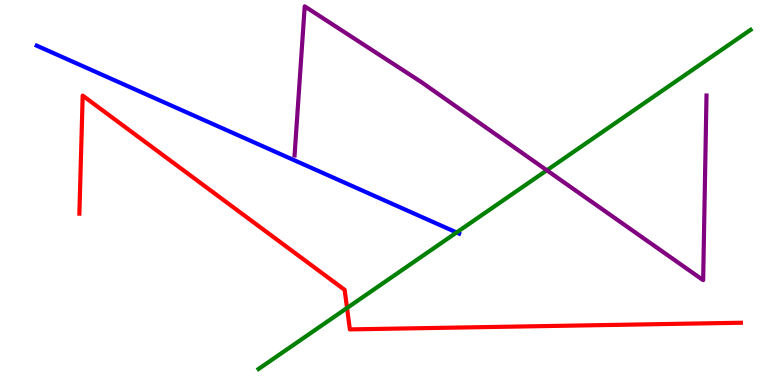[{'lines': ['blue', 'red'], 'intersections': []}, {'lines': ['green', 'red'], 'intersections': [{'x': 4.48, 'y': 2.0}]}, {'lines': ['purple', 'red'], 'intersections': []}, {'lines': ['blue', 'green'], 'intersections': [{'x': 5.89, 'y': 3.96}]}, {'lines': ['blue', 'purple'], 'intersections': []}, {'lines': ['green', 'purple'], 'intersections': [{'x': 7.06, 'y': 5.58}]}]